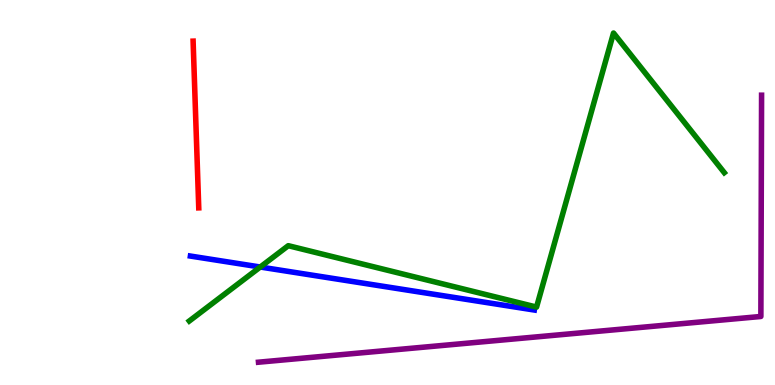[{'lines': ['blue', 'red'], 'intersections': []}, {'lines': ['green', 'red'], 'intersections': []}, {'lines': ['purple', 'red'], 'intersections': []}, {'lines': ['blue', 'green'], 'intersections': [{'x': 3.36, 'y': 3.06}]}, {'lines': ['blue', 'purple'], 'intersections': []}, {'lines': ['green', 'purple'], 'intersections': []}]